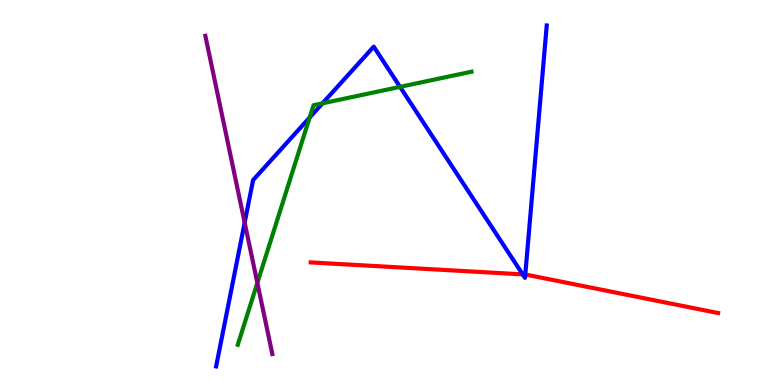[{'lines': ['blue', 'red'], 'intersections': [{'x': 6.74, 'y': 2.87}, {'x': 6.78, 'y': 2.87}]}, {'lines': ['green', 'red'], 'intersections': []}, {'lines': ['purple', 'red'], 'intersections': []}, {'lines': ['blue', 'green'], 'intersections': [{'x': 4.0, 'y': 6.95}, {'x': 4.16, 'y': 7.32}, {'x': 5.16, 'y': 7.74}]}, {'lines': ['blue', 'purple'], 'intersections': [{'x': 3.16, 'y': 4.22}]}, {'lines': ['green', 'purple'], 'intersections': [{'x': 3.32, 'y': 2.65}]}]